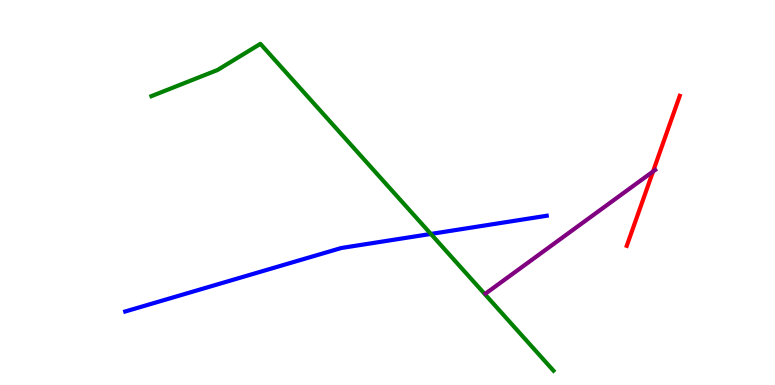[{'lines': ['blue', 'red'], 'intersections': []}, {'lines': ['green', 'red'], 'intersections': []}, {'lines': ['purple', 'red'], 'intersections': [{'x': 8.43, 'y': 5.55}]}, {'lines': ['blue', 'green'], 'intersections': [{'x': 5.56, 'y': 3.92}]}, {'lines': ['blue', 'purple'], 'intersections': []}, {'lines': ['green', 'purple'], 'intersections': []}]